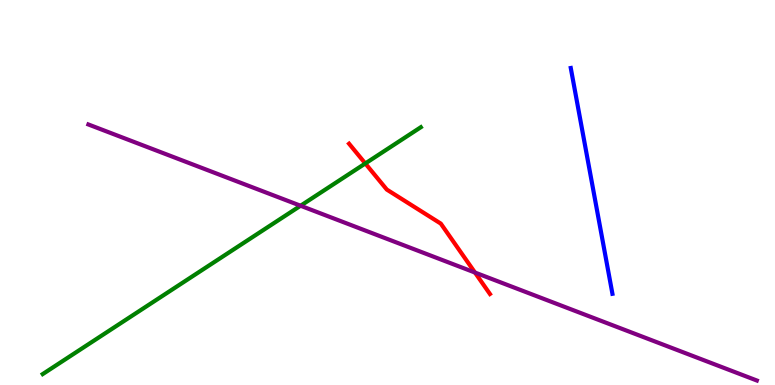[{'lines': ['blue', 'red'], 'intersections': []}, {'lines': ['green', 'red'], 'intersections': [{'x': 4.71, 'y': 5.75}]}, {'lines': ['purple', 'red'], 'intersections': [{'x': 6.13, 'y': 2.92}]}, {'lines': ['blue', 'green'], 'intersections': []}, {'lines': ['blue', 'purple'], 'intersections': []}, {'lines': ['green', 'purple'], 'intersections': [{'x': 3.88, 'y': 4.66}]}]